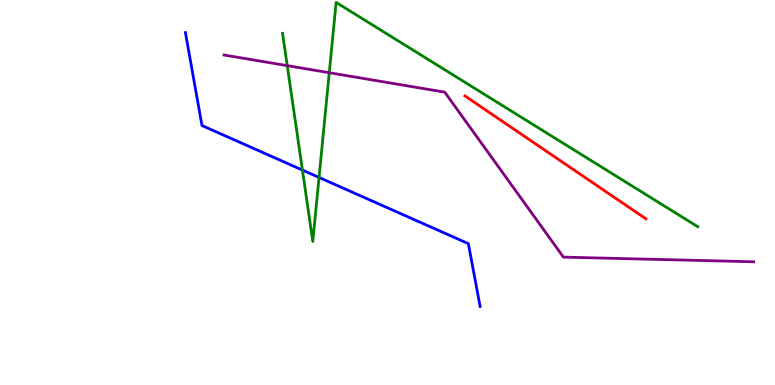[{'lines': ['blue', 'red'], 'intersections': []}, {'lines': ['green', 'red'], 'intersections': []}, {'lines': ['purple', 'red'], 'intersections': []}, {'lines': ['blue', 'green'], 'intersections': [{'x': 3.9, 'y': 5.58}, {'x': 4.12, 'y': 5.39}]}, {'lines': ['blue', 'purple'], 'intersections': []}, {'lines': ['green', 'purple'], 'intersections': [{'x': 3.71, 'y': 8.29}, {'x': 4.25, 'y': 8.11}]}]